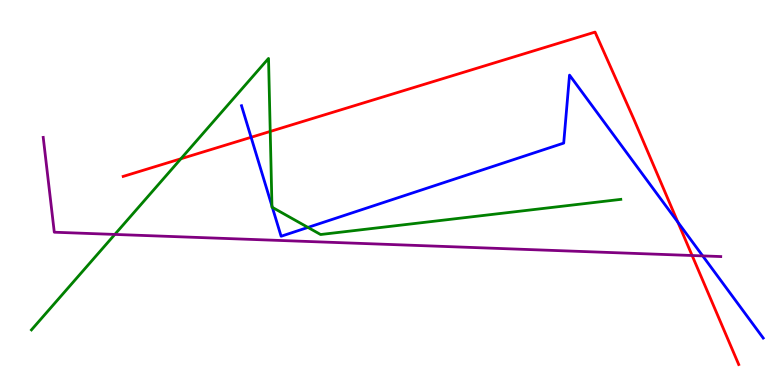[{'lines': ['blue', 'red'], 'intersections': [{'x': 3.24, 'y': 6.43}, {'x': 8.75, 'y': 4.23}]}, {'lines': ['green', 'red'], 'intersections': [{'x': 2.33, 'y': 5.88}, {'x': 3.49, 'y': 6.59}]}, {'lines': ['purple', 'red'], 'intersections': [{'x': 8.93, 'y': 3.36}]}, {'lines': ['blue', 'green'], 'intersections': [{'x': 3.51, 'y': 4.65}, {'x': 3.51, 'y': 4.61}, {'x': 3.97, 'y': 4.09}]}, {'lines': ['blue', 'purple'], 'intersections': [{'x': 9.07, 'y': 3.35}]}, {'lines': ['green', 'purple'], 'intersections': [{'x': 1.48, 'y': 3.91}]}]